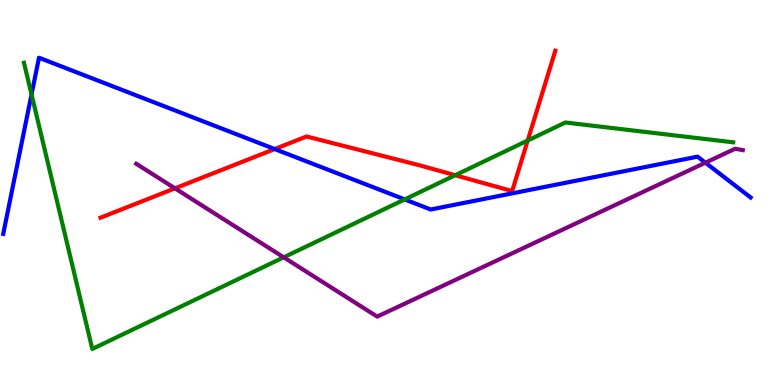[{'lines': ['blue', 'red'], 'intersections': [{'x': 3.54, 'y': 6.13}]}, {'lines': ['green', 'red'], 'intersections': [{'x': 5.87, 'y': 5.45}, {'x': 6.81, 'y': 6.35}]}, {'lines': ['purple', 'red'], 'intersections': [{'x': 2.26, 'y': 5.11}]}, {'lines': ['blue', 'green'], 'intersections': [{'x': 0.407, 'y': 7.55}, {'x': 5.22, 'y': 4.82}]}, {'lines': ['blue', 'purple'], 'intersections': [{'x': 9.1, 'y': 5.77}]}, {'lines': ['green', 'purple'], 'intersections': [{'x': 3.66, 'y': 3.32}]}]